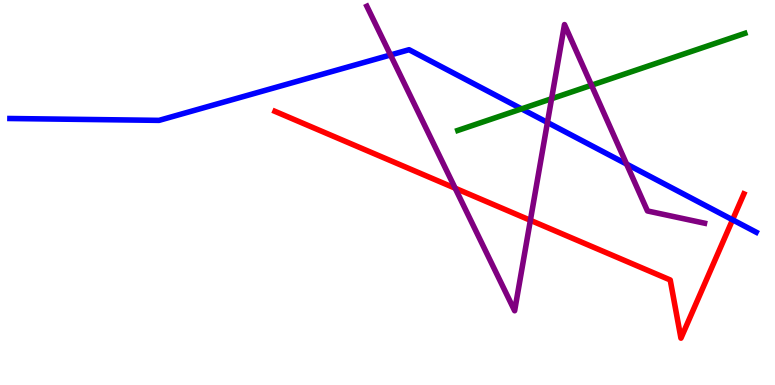[{'lines': ['blue', 'red'], 'intersections': [{'x': 9.45, 'y': 4.29}]}, {'lines': ['green', 'red'], 'intersections': []}, {'lines': ['purple', 'red'], 'intersections': [{'x': 5.87, 'y': 5.11}, {'x': 6.84, 'y': 4.28}]}, {'lines': ['blue', 'green'], 'intersections': [{'x': 6.73, 'y': 7.17}]}, {'lines': ['blue', 'purple'], 'intersections': [{'x': 5.04, 'y': 8.57}, {'x': 7.06, 'y': 6.82}, {'x': 8.09, 'y': 5.74}]}, {'lines': ['green', 'purple'], 'intersections': [{'x': 7.12, 'y': 7.44}, {'x': 7.63, 'y': 7.79}]}]